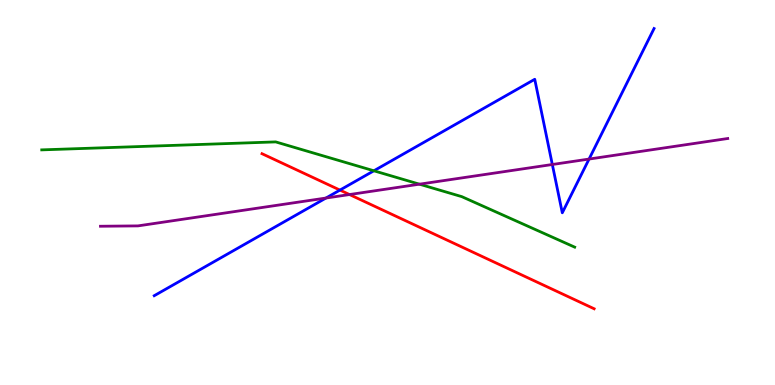[{'lines': ['blue', 'red'], 'intersections': [{'x': 4.39, 'y': 5.06}]}, {'lines': ['green', 'red'], 'intersections': []}, {'lines': ['purple', 'red'], 'intersections': [{'x': 4.51, 'y': 4.95}]}, {'lines': ['blue', 'green'], 'intersections': [{'x': 4.82, 'y': 5.56}]}, {'lines': ['blue', 'purple'], 'intersections': [{'x': 4.21, 'y': 4.86}, {'x': 7.13, 'y': 5.73}, {'x': 7.6, 'y': 5.87}]}, {'lines': ['green', 'purple'], 'intersections': [{'x': 5.41, 'y': 5.22}]}]